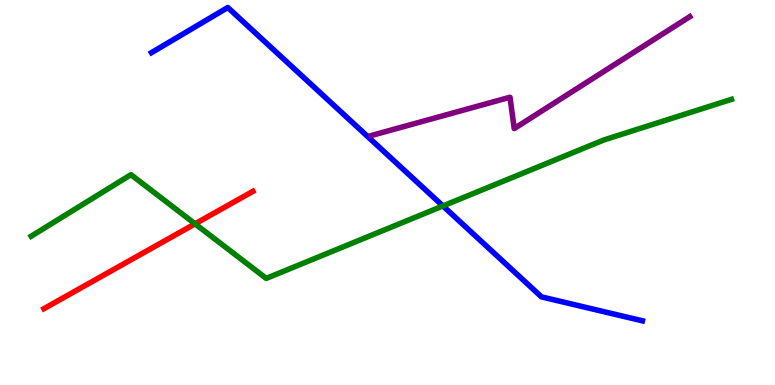[{'lines': ['blue', 'red'], 'intersections': []}, {'lines': ['green', 'red'], 'intersections': [{'x': 2.52, 'y': 4.19}]}, {'lines': ['purple', 'red'], 'intersections': []}, {'lines': ['blue', 'green'], 'intersections': [{'x': 5.72, 'y': 4.65}]}, {'lines': ['blue', 'purple'], 'intersections': []}, {'lines': ['green', 'purple'], 'intersections': []}]